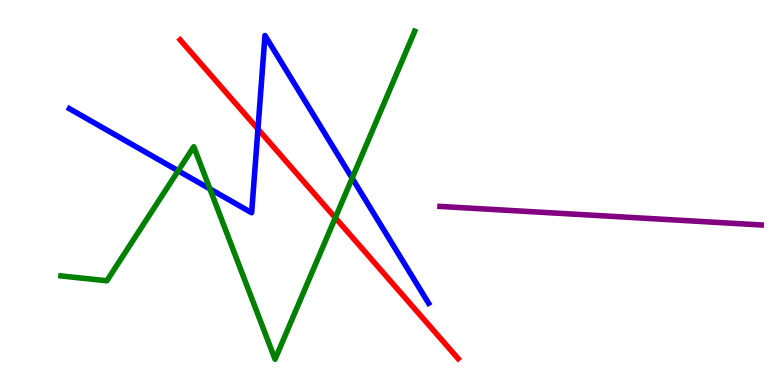[{'lines': ['blue', 'red'], 'intersections': [{'x': 3.33, 'y': 6.65}]}, {'lines': ['green', 'red'], 'intersections': [{'x': 4.33, 'y': 4.34}]}, {'lines': ['purple', 'red'], 'intersections': []}, {'lines': ['blue', 'green'], 'intersections': [{'x': 2.3, 'y': 5.56}, {'x': 2.71, 'y': 5.09}, {'x': 4.54, 'y': 5.37}]}, {'lines': ['blue', 'purple'], 'intersections': []}, {'lines': ['green', 'purple'], 'intersections': []}]